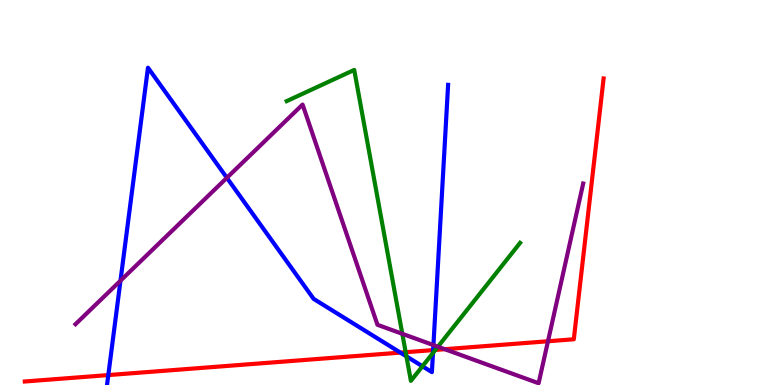[{'lines': ['blue', 'red'], 'intersections': [{'x': 1.4, 'y': 0.258}, {'x': 5.17, 'y': 0.841}, {'x': 5.59, 'y': 0.907}]}, {'lines': ['green', 'red'], 'intersections': [{'x': 5.23, 'y': 0.852}, {'x': 5.62, 'y': 0.911}]}, {'lines': ['purple', 'red'], 'intersections': [{'x': 5.74, 'y': 0.93}, {'x': 7.07, 'y': 1.14}]}, {'lines': ['blue', 'green'], 'intersections': [{'x': 5.24, 'y': 0.744}, {'x': 5.45, 'y': 0.487}, {'x': 5.59, 'y': 0.833}]}, {'lines': ['blue', 'purple'], 'intersections': [{'x': 1.55, 'y': 2.71}, {'x': 2.93, 'y': 5.38}, {'x': 5.59, 'y': 1.04}]}, {'lines': ['green', 'purple'], 'intersections': [{'x': 5.19, 'y': 1.33}, {'x': 5.65, 'y': 0.994}]}]